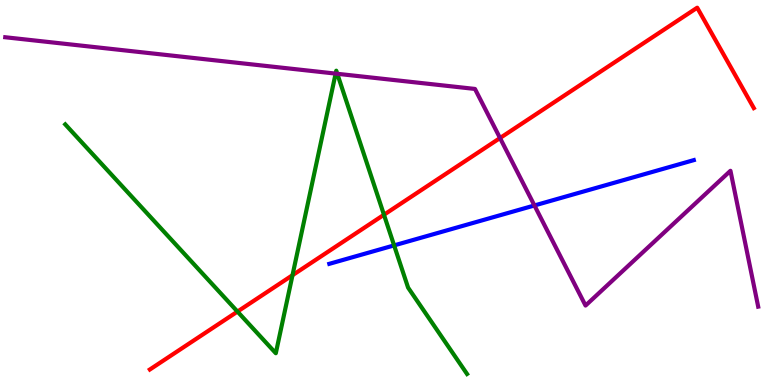[{'lines': ['blue', 'red'], 'intersections': []}, {'lines': ['green', 'red'], 'intersections': [{'x': 3.06, 'y': 1.91}, {'x': 3.77, 'y': 2.85}, {'x': 4.95, 'y': 4.42}]}, {'lines': ['purple', 'red'], 'intersections': [{'x': 6.45, 'y': 6.41}]}, {'lines': ['blue', 'green'], 'intersections': [{'x': 5.09, 'y': 3.63}]}, {'lines': ['blue', 'purple'], 'intersections': [{'x': 6.9, 'y': 4.66}]}, {'lines': ['green', 'purple'], 'intersections': [{'x': 4.33, 'y': 8.09}, {'x': 4.35, 'y': 8.08}]}]